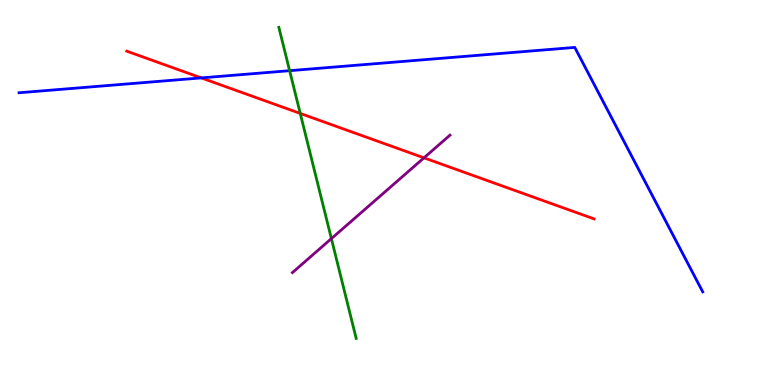[{'lines': ['blue', 'red'], 'intersections': [{'x': 2.6, 'y': 7.98}]}, {'lines': ['green', 'red'], 'intersections': [{'x': 3.87, 'y': 7.05}]}, {'lines': ['purple', 'red'], 'intersections': [{'x': 5.47, 'y': 5.9}]}, {'lines': ['blue', 'green'], 'intersections': [{'x': 3.74, 'y': 8.16}]}, {'lines': ['blue', 'purple'], 'intersections': []}, {'lines': ['green', 'purple'], 'intersections': [{'x': 4.28, 'y': 3.8}]}]